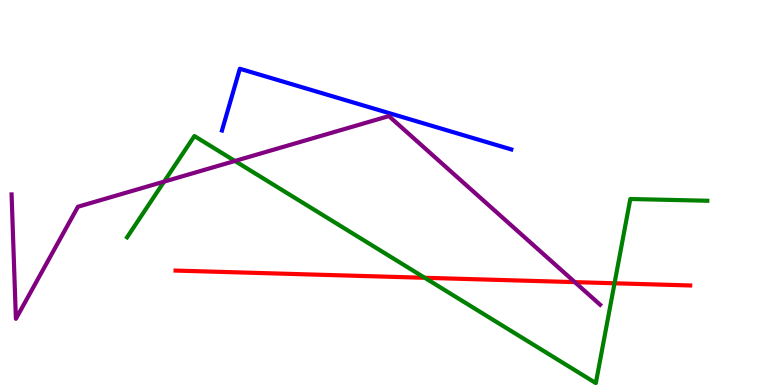[{'lines': ['blue', 'red'], 'intersections': []}, {'lines': ['green', 'red'], 'intersections': [{'x': 5.48, 'y': 2.78}, {'x': 7.93, 'y': 2.64}]}, {'lines': ['purple', 'red'], 'intersections': [{'x': 7.42, 'y': 2.67}]}, {'lines': ['blue', 'green'], 'intersections': []}, {'lines': ['blue', 'purple'], 'intersections': []}, {'lines': ['green', 'purple'], 'intersections': [{'x': 2.12, 'y': 5.28}, {'x': 3.03, 'y': 5.82}]}]